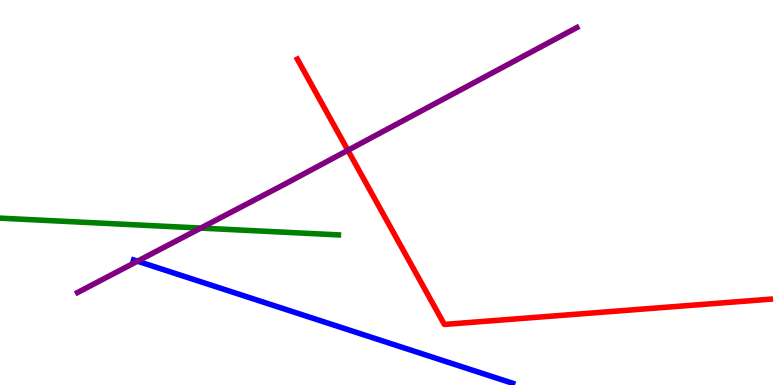[{'lines': ['blue', 'red'], 'intersections': []}, {'lines': ['green', 'red'], 'intersections': []}, {'lines': ['purple', 'red'], 'intersections': [{'x': 4.49, 'y': 6.1}]}, {'lines': ['blue', 'green'], 'intersections': []}, {'lines': ['blue', 'purple'], 'intersections': [{'x': 1.77, 'y': 3.22}]}, {'lines': ['green', 'purple'], 'intersections': [{'x': 2.59, 'y': 4.08}]}]